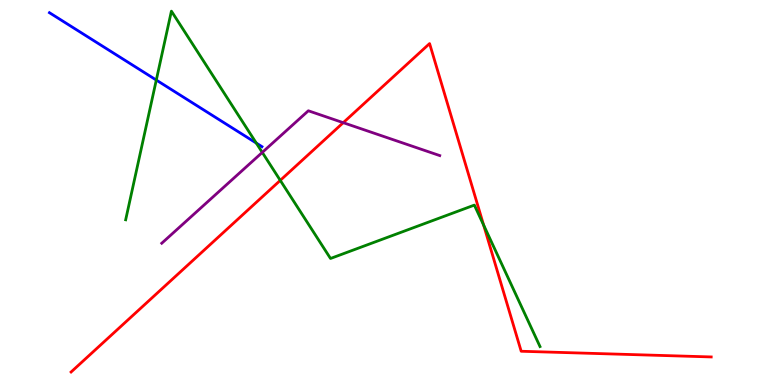[{'lines': ['blue', 'red'], 'intersections': []}, {'lines': ['green', 'red'], 'intersections': [{'x': 3.62, 'y': 5.32}, {'x': 6.24, 'y': 4.16}]}, {'lines': ['purple', 'red'], 'intersections': [{'x': 4.43, 'y': 6.81}]}, {'lines': ['blue', 'green'], 'intersections': [{'x': 2.02, 'y': 7.92}, {'x': 3.31, 'y': 6.28}]}, {'lines': ['blue', 'purple'], 'intersections': []}, {'lines': ['green', 'purple'], 'intersections': [{'x': 3.38, 'y': 6.04}]}]